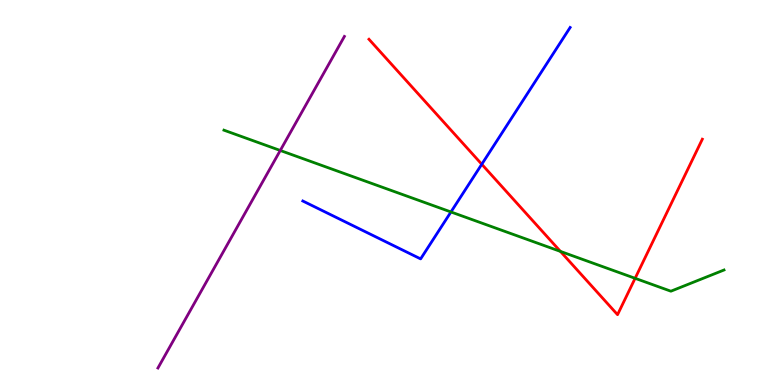[{'lines': ['blue', 'red'], 'intersections': [{'x': 6.22, 'y': 5.73}]}, {'lines': ['green', 'red'], 'intersections': [{'x': 7.23, 'y': 3.47}, {'x': 8.2, 'y': 2.77}]}, {'lines': ['purple', 'red'], 'intersections': []}, {'lines': ['blue', 'green'], 'intersections': [{'x': 5.82, 'y': 4.49}]}, {'lines': ['blue', 'purple'], 'intersections': []}, {'lines': ['green', 'purple'], 'intersections': [{'x': 3.62, 'y': 6.09}]}]